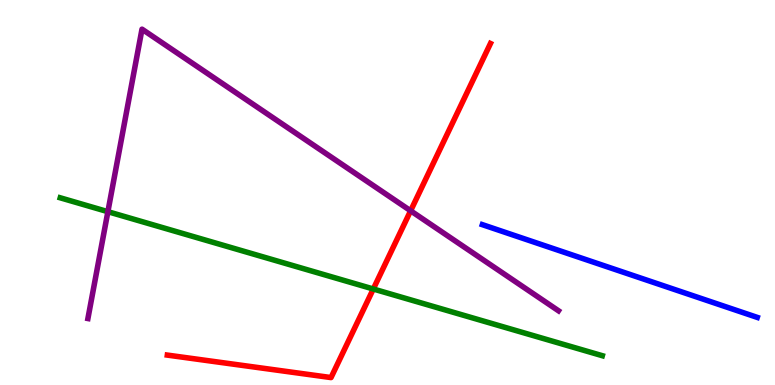[{'lines': ['blue', 'red'], 'intersections': []}, {'lines': ['green', 'red'], 'intersections': [{'x': 4.82, 'y': 2.49}]}, {'lines': ['purple', 'red'], 'intersections': [{'x': 5.3, 'y': 4.52}]}, {'lines': ['blue', 'green'], 'intersections': []}, {'lines': ['blue', 'purple'], 'intersections': []}, {'lines': ['green', 'purple'], 'intersections': [{'x': 1.39, 'y': 4.5}]}]